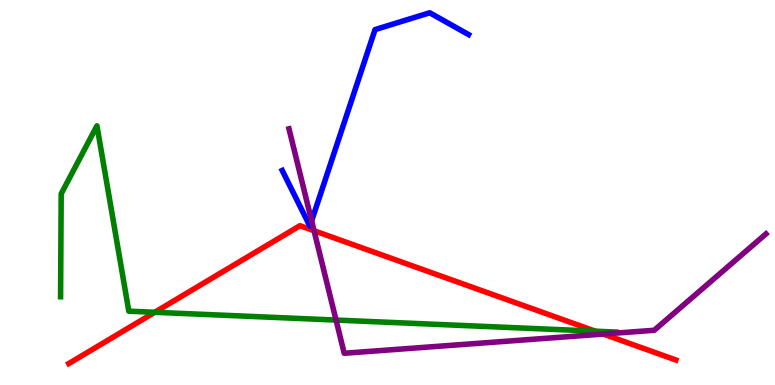[{'lines': ['blue', 'red'], 'intersections': []}, {'lines': ['green', 'red'], 'intersections': [{'x': 2.0, 'y': 1.89}, {'x': 7.68, 'y': 1.4}]}, {'lines': ['purple', 'red'], 'intersections': [{'x': 4.05, 'y': 4.01}, {'x': 7.78, 'y': 1.32}]}, {'lines': ['blue', 'green'], 'intersections': []}, {'lines': ['blue', 'purple'], 'intersections': [{'x': 4.02, 'y': 4.26}]}, {'lines': ['green', 'purple'], 'intersections': [{'x': 4.34, 'y': 1.69}]}]